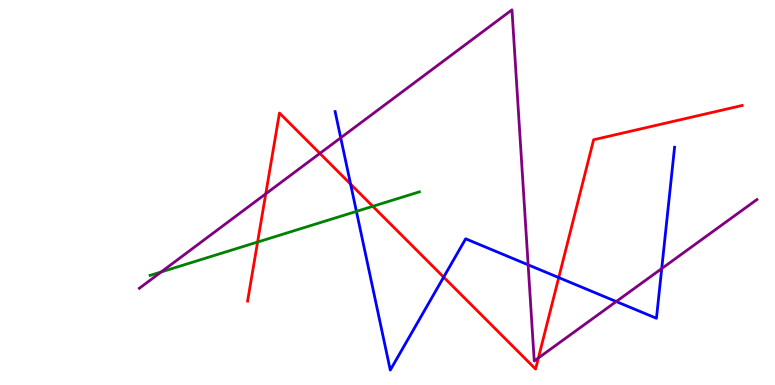[{'lines': ['blue', 'red'], 'intersections': [{'x': 4.52, 'y': 5.22}, {'x': 5.72, 'y': 2.8}, {'x': 7.21, 'y': 2.79}]}, {'lines': ['green', 'red'], 'intersections': [{'x': 3.32, 'y': 3.71}, {'x': 4.81, 'y': 4.64}]}, {'lines': ['purple', 'red'], 'intersections': [{'x': 3.43, 'y': 4.97}, {'x': 4.13, 'y': 6.02}, {'x': 6.95, 'y': 0.702}]}, {'lines': ['blue', 'green'], 'intersections': [{'x': 4.6, 'y': 4.51}]}, {'lines': ['blue', 'purple'], 'intersections': [{'x': 4.4, 'y': 6.42}, {'x': 6.81, 'y': 3.12}, {'x': 7.95, 'y': 2.17}, {'x': 8.54, 'y': 3.02}]}, {'lines': ['green', 'purple'], 'intersections': [{'x': 2.08, 'y': 2.94}]}]